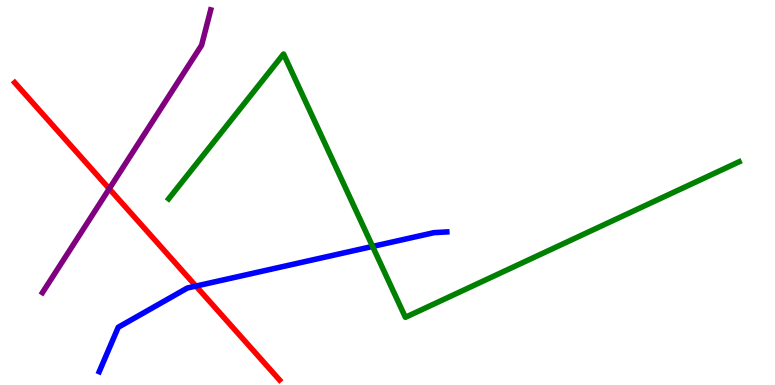[{'lines': ['blue', 'red'], 'intersections': [{'x': 2.53, 'y': 2.57}]}, {'lines': ['green', 'red'], 'intersections': []}, {'lines': ['purple', 'red'], 'intersections': [{'x': 1.41, 'y': 5.1}]}, {'lines': ['blue', 'green'], 'intersections': [{'x': 4.81, 'y': 3.6}]}, {'lines': ['blue', 'purple'], 'intersections': []}, {'lines': ['green', 'purple'], 'intersections': []}]